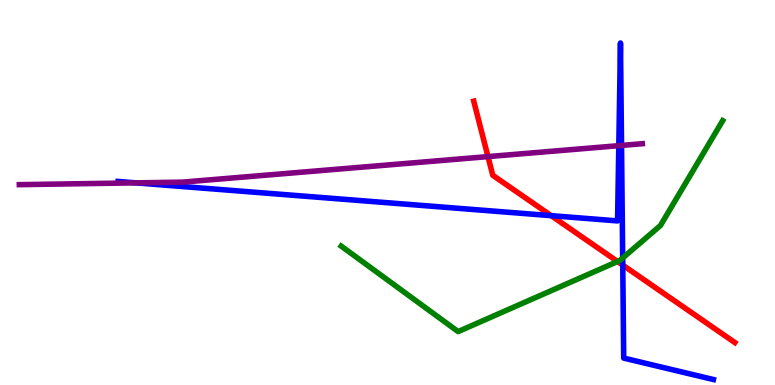[{'lines': ['blue', 'red'], 'intersections': [{'x': 7.11, 'y': 4.4}, {'x': 8.04, 'y': 3.11}]}, {'lines': ['green', 'red'], 'intersections': [{'x': 7.97, 'y': 3.21}]}, {'lines': ['purple', 'red'], 'intersections': [{'x': 6.3, 'y': 5.93}]}, {'lines': ['blue', 'green'], 'intersections': [{'x': 8.03, 'y': 3.3}]}, {'lines': ['blue', 'purple'], 'intersections': [{'x': 1.75, 'y': 5.25}, {'x': 7.98, 'y': 6.22}, {'x': 8.02, 'y': 6.22}]}, {'lines': ['green', 'purple'], 'intersections': []}]